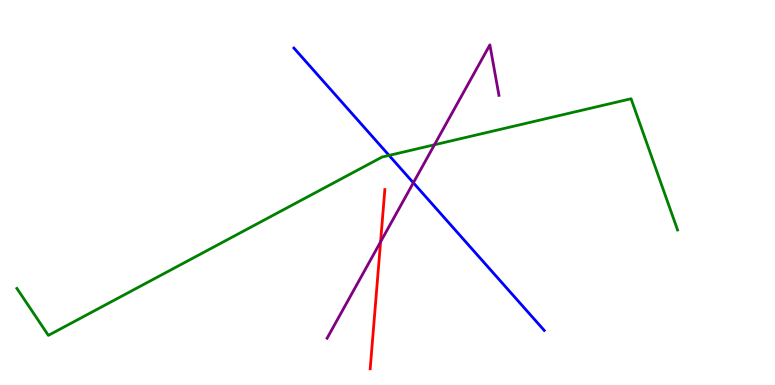[{'lines': ['blue', 'red'], 'intersections': []}, {'lines': ['green', 'red'], 'intersections': []}, {'lines': ['purple', 'red'], 'intersections': [{'x': 4.91, 'y': 3.72}]}, {'lines': ['blue', 'green'], 'intersections': [{'x': 5.02, 'y': 5.96}]}, {'lines': ['blue', 'purple'], 'intersections': [{'x': 5.33, 'y': 5.25}]}, {'lines': ['green', 'purple'], 'intersections': [{'x': 5.61, 'y': 6.24}]}]